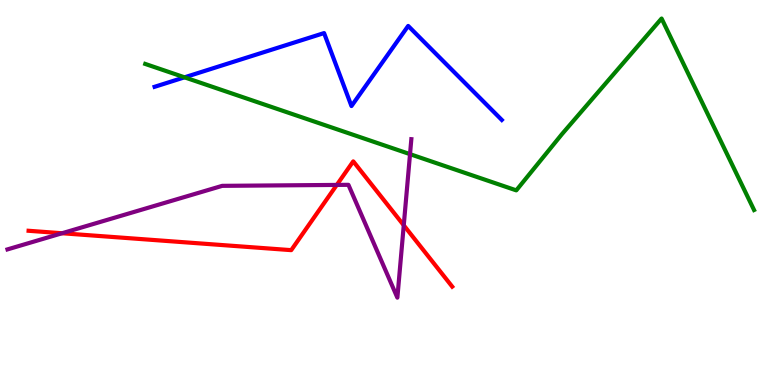[{'lines': ['blue', 'red'], 'intersections': []}, {'lines': ['green', 'red'], 'intersections': []}, {'lines': ['purple', 'red'], 'intersections': [{'x': 0.801, 'y': 3.94}, {'x': 4.35, 'y': 5.2}, {'x': 5.21, 'y': 4.15}]}, {'lines': ['blue', 'green'], 'intersections': [{'x': 2.38, 'y': 7.99}]}, {'lines': ['blue', 'purple'], 'intersections': []}, {'lines': ['green', 'purple'], 'intersections': [{'x': 5.29, 'y': 6.0}]}]